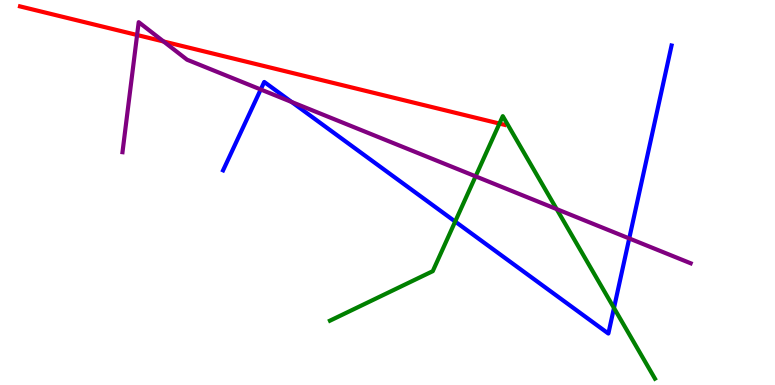[{'lines': ['blue', 'red'], 'intersections': []}, {'lines': ['green', 'red'], 'intersections': [{'x': 6.44, 'y': 6.79}]}, {'lines': ['purple', 'red'], 'intersections': [{'x': 1.77, 'y': 9.09}, {'x': 2.11, 'y': 8.92}]}, {'lines': ['blue', 'green'], 'intersections': [{'x': 5.87, 'y': 4.25}, {'x': 7.92, 'y': 2.0}]}, {'lines': ['blue', 'purple'], 'intersections': [{'x': 3.36, 'y': 7.68}, {'x': 3.76, 'y': 7.35}, {'x': 8.12, 'y': 3.81}]}, {'lines': ['green', 'purple'], 'intersections': [{'x': 6.14, 'y': 5.42}, {'x': 7.18, 'y': 4.57}]}]